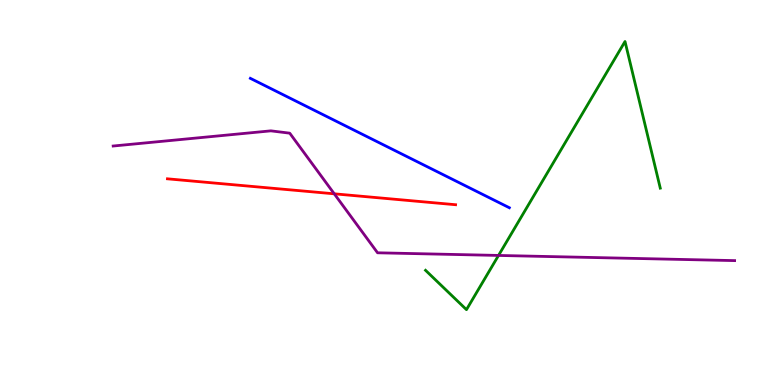[{'lines': ['blue', 'red'], 'intersections': []}, {'lines': ['green', 'red'], 'intersections': []}, {'lines': ['purple', 'red'], 'intersections': [{'x': 4.31, 'y': 4.97}]}, {'lines': ['blue', 'green'], 'intersections': []}, {'lines': ['blue', 'purple'], 'intersections': []}, {'lines': ['green', 'purple'], 'intersections': [{'x': 6.43, 'y': 3.37}]}]